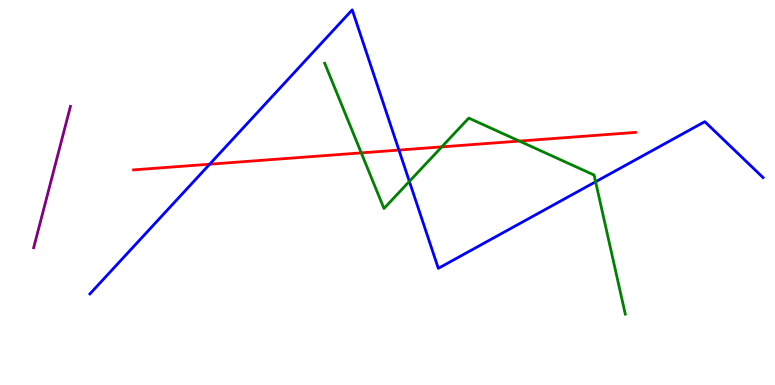[{'lines': ['blue', 'red'], 'intersections': [{'x': 2.71, 'y': 5.73}, {'x': 5.15, 'y': 6.1}]}, {'lines': ['green', 'red'], 'intersections': [{'x': 4.66, 'y': 6.03}, {'x': 5.7, 'y': 6.19}, {'x': 6.7, 'y': 6.34}]}, {'lines': ['purple', 'red'], 'intersections': []}, {'lines': ['blue', 'green'], 'intersections': [{'x': 5.28, 'y': 5.29}, {'x': 7.69, 'y': 5.28}]}, {'lines': ['blue', 'purple'], 'intersections': []}, {'lines': ['green', 'purple'], 'intersections': []}]